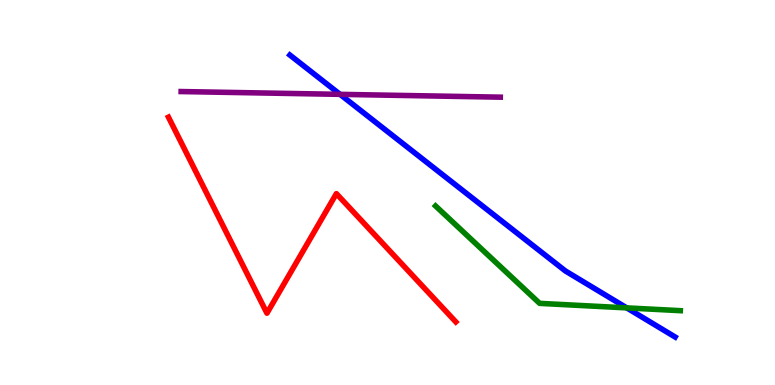[{'lines': ['blue', 'red'], 'intersections': []}, {'lines': ['green', 'red'], 'intersections': []}, {'lines': ['purple', 'red'], 'intersections': []}, {'lines': ['blue', 'green'], 'intersections': [{'x': 8.09, 'y': 2.0}]}, {'lines': ['blue', 'purple'], 'intersections': [{'x': 4.39, 'y': 7.55}]}, {'lines': ['green', 'purple'], 'intersections': []}]